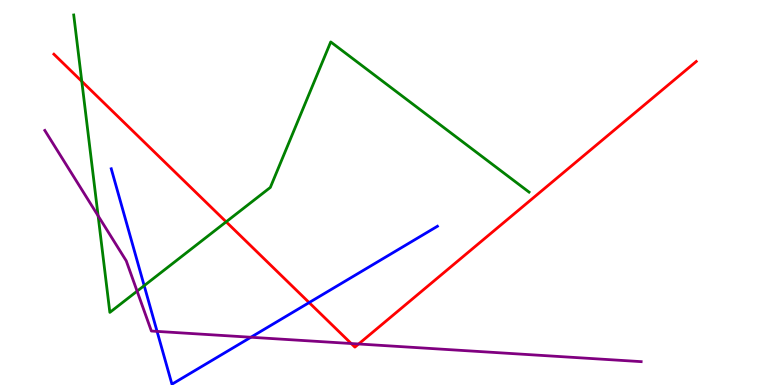[{'lines': ['blue', 'red'], 'intersections': [{'x': 3.99, 'y': 2.14}]}, {'lines': ['green', 'red'], 'intersections': [{'x': 1.06, 'y': 7.89}, {'x': 2.92, 'y': 4.24}]}, {'lines': ['purple', 'red'], 'intersections': [{'x': 4.53, 'y': 1.08}, {'x': 4.63, 'y': 1.07}]}, {'lines': ['blue', 'green'], 'intersections': [{'x': 1.86, 'y': 2.58}]}, {'lines': ['blue', 'purple'], 'intersections': [{'x': 2.03, 'y': 1.39}, {'x': 3.24, 'y': 1.24}]}, {'lines': ['green', 'purple'], 'intersections': [{'x': 1.27, 'y': 4.4}, {'x': 1.77, 'y': 2.44}]}]